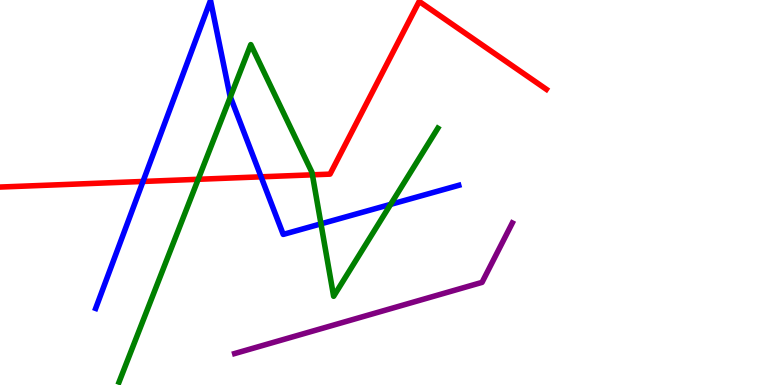[{'lines': ['blue', 'red'], 'intersections': [{'x': 1.85, 'y': 5.29}, {'x': 3.37, 'y': 5.41}]}, {'lines': ['green', 'red'], 'intersections': [{'x': 2.56, 'y': 5.34}, {'x': 4.03, 'y': 5.46}]}, {'lines': ['purple', 'red'], 'intersections': []}, {'lines': ['blue', 'green'], 'intersections': [{'x': 2.97, 'y': 7.48}, {'x': 4.14, 'y': 4.19}, {'x': 5.04, 'y': 4.69}]}, {'lines': ['blue', 'purple'], 'intersections': []}, {'lines': ['green', 'purple'], 'intersections': []}]